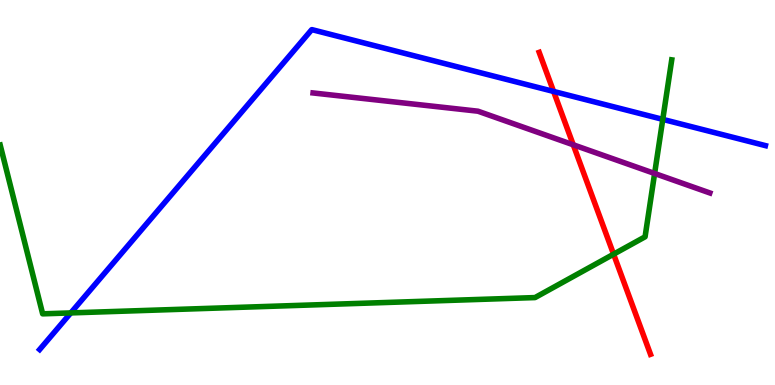[{'lines': ['blue', 'red'], 'intersections': [{'x': 7.14, 'y': 7.62}]}, {'lines': ['green', 'red'], 'intersections': [{'x': 7.92, 'y': 3.4}]}, {'lines': ['purple', 'red'], 'intersections': [{'x': 7.4, 'y': 6.24}]}, {'lines': ['blue', 'green'], 'intersections': [{'x': 0.913, 'y': 1.87}, {'x': 8.55, 'y': 6.9}]}, {'lines': ['blue', 'purple'], 'intersections': []}, {'lines': ['green', 'purple'], 'intersections': [{'x': 8.45, 'y': 5.49}]}]